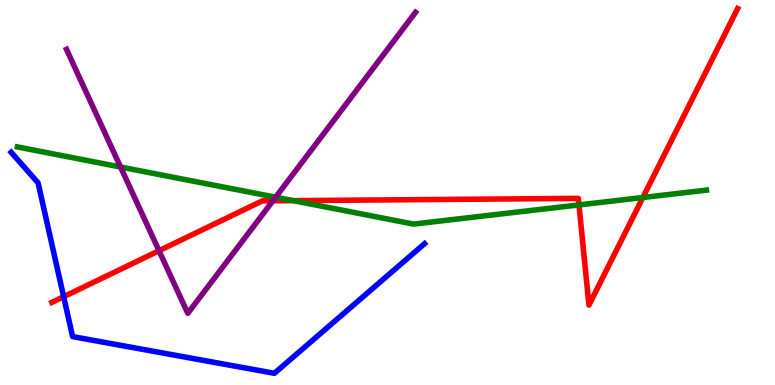[{'lines': ['blue', 'red'], 'intersections': [{'x': 0.821, 'y': 2.29}]}, {'lines': ['green', 'red'], 'intersections': [{'x': 3.78, 'y': 4.79}, {'x': 7.47, 'y': 4.68}, {'x': 8.3, 'y': 4.87}]}, {'lines': ['purple', 'red'], 'intersections': [{'x': 2.05, 'y': 3.49}, {'x': 3.52, 'y': 4.78}]}, {'lines': ['blue', 'green'], 'intersections': []}, {'lines': ['blue', 'purple'], 'intersections': []}, {'lines': ['green', 'purple'], 'intersections': [{'x': 1.56, 'y': 5.66}, {'x': 3.56, 'y': 4.88}]}]